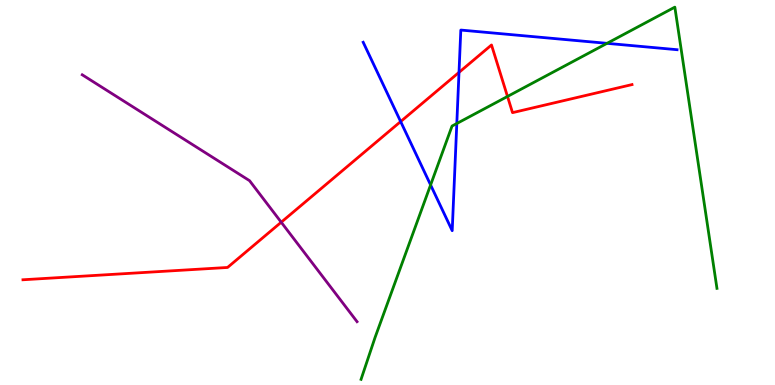[{'lines': ['blue', 'red'], 'intersections': [{'x': 5.17, 'y': 6.84}, {'x': 5.92, 'y': 8.12}]}, {'lines': ['green', 'red'], 'intersections': [{'x': 6.55, 'y': 7.49}]}, {'lines': ['purple', 'red'], 'intersections': [{'x': 3.63, 'y': 4.23}]}, {'lines': ['blue', 'green'], 'intersections': [{'x': 5.56, 'y': 5.2}, {'x': 5.89, 'y': 6.79}, {'x': 7.83, 'y': 8.87}]}, {'lines': ['blue', 'purple'], 'intersections': []}, {'lines': ['green', 'purple'], 'intersections': []}]